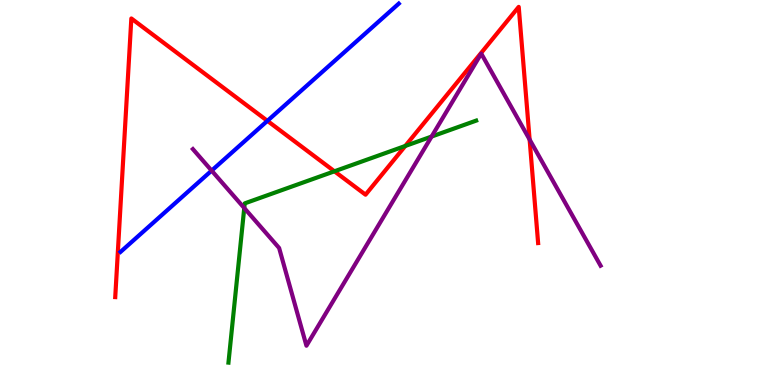[{'lines': ['blue', 'red'], 'intersections': [{'x': 3.45, 'y': 6.86}]}, {'lines': ['green', 'red'], 'intersections': [{'x': 4.32, 'y': 5.55}, {'x': 5.23, 'y': 6.21}]}, {'lines': ['purple', 'red'], 'intersections': [{'x': 6.83, 'y': 6.38}]}, {'lines': ['blue', 'green'], 'intersections': []}, {'lines': ['blue', 'purple'], 'intersections': [{'x': 2.73, 'y': 5.57}]}, {'lines': ['green', 'purple'], 'intersections': [{'x': 3.15, 'y': 4.6}, {'x': 5.57, 'y': 6.45}]}]